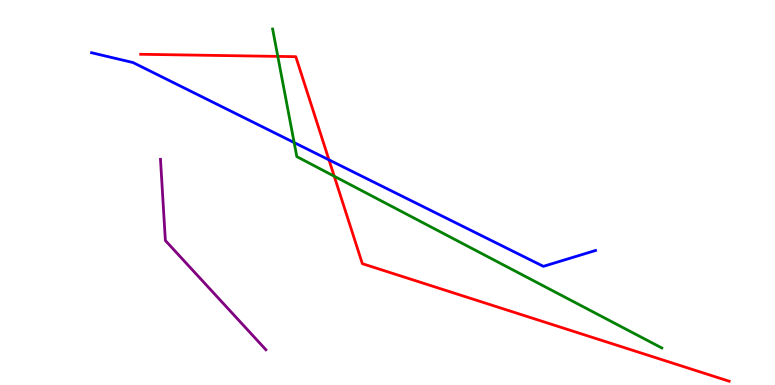[{'lines': ['blue', 'red'], 'intersections': [{'x': 4.24, 'y': 5.85}]}, {'lines': ['green', 'red'], 'intersections': [{'x': 3.58, 'y': 8.54}, {'x': 4.31, 'y': 5.42}]}, {'lines': ['purple', 'red'], 'intersections': []}, {'lines': ['blue', 'green'], 'intersections': [{'x': 3.8, 'y': 6.3}]}, {'lines': ['blue', 'purple'], 'intersections': []}, {'lines': ['green', 'purple'], 'intersections': []}]